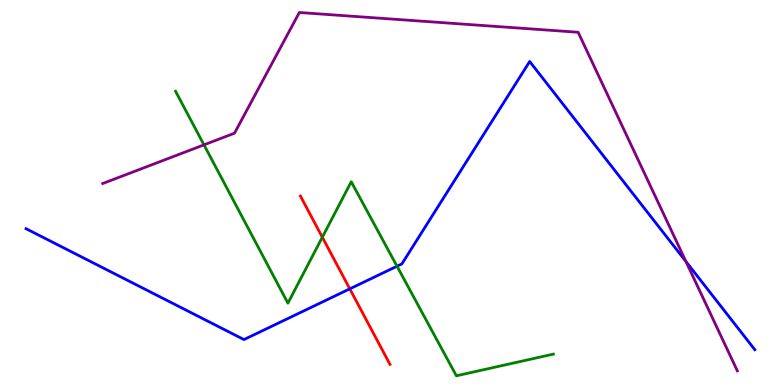[{'lines': ['blue', 'red'], 'intersections': [{'x': 4.51, 'y': 2.5}]}, {'lines': ['green', 'red'], 'intersections': [{'x': 4.16, 'y': 3.84}]}, {'lines': ['purple', 'red'], 'intersections': []}, {'lines': ['blue', 'green'], 'intersections': [{'x': 5.12, 'y': 3.09}]}, {'lines': ['blue', 'purple'], 'intersections': [{'x': 8.85, 'y': 3.21}]}, {'lines': ['green', 'purple'], 'intersections': [{'x': 2.63, 'y': 6.24}]}]